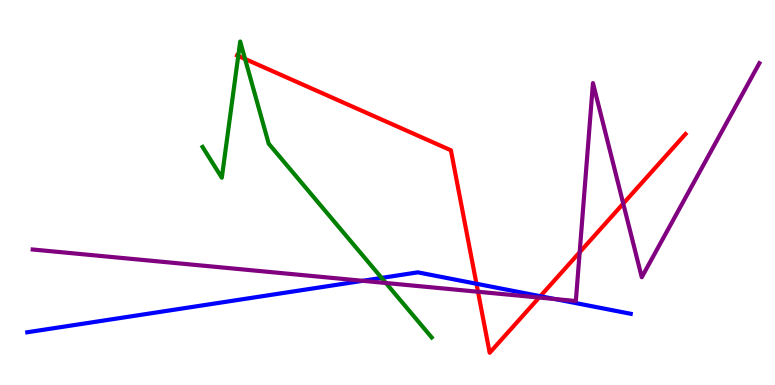[{'lines': ['blue', 'red'], 'intersections': [{'x': 6.15, 'y': 2.63}, {'x': 6.97, 'y': 2.31}]}, {'lines': ['green', 'red'], 'intersections': [{'x': 3.07, 'y': 8.55}, {'x': 3.16, 'y': 8.47}]}, {'lines': ['purple', 'red'], 'intersections': [{'x': 6.17, 'y': 2.42}, {'x': 6.96, 'y': 2.27}, {'x': 7.48, 'y': 3.45}, {'x': 8.04, 'y': 4.71}]}, {'lines': ['blue', 'green'], 'intersections': [{'x': 4.92, 'y': 2.78}]}, {'lines': ['blue', 'purple'], 'intersections': [{'x': 4.68, 'y': 2.71}, {'x': 7.16, 'y': 2.23}]}, {'lines': ['green', 'purple'], 'intersections': [{'x': 4.98, 'y': 2.65}]}]